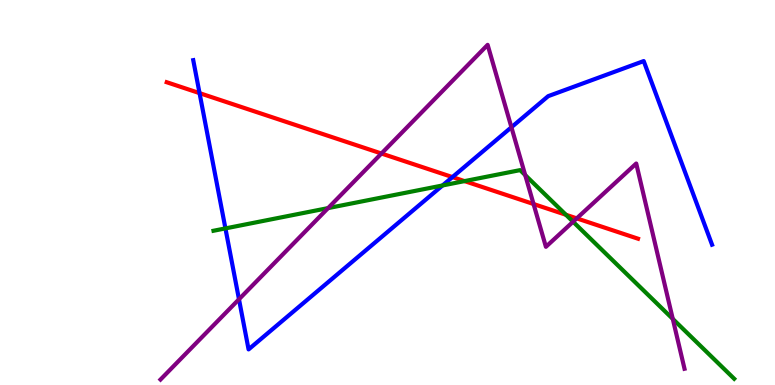[{'lines': ['blue', 'red'], 'intersections': [{'x': 2.57, 'y': 7.58}, {'x': 5.84, 'y': 5.4}]}, {'lines': ['green', 'red'], 'intersections': [{'x': 5.99, 'y': 5.3}, {'x': 7.3, 'y': 4.42}]}, {'lines': ['purple', 'red'], 'intersections': [{'x': 4.92, 'y': 6.01}, {'x': 6.88, 'y': 4.7}, {'x': 7.44, 'y': 4.33}]}, {'lines': ['blue', 'green'], 'intersections': [{'x': 2.91, 'y': 4.07}, {'x': 5.71, 'y': 5.18}]}, {'lines': ['blue', 'purple'], 'intersections': [{'x': 3.08, 'y': 2.23}, {'x': 6.6, 'y': 6.69}]}, {'lines': ['green', 'purple'], 'intersections': [{'x': 4.23, 'y': 4.59}, {'x': 6.78, 'y': 5.45}, {'x': 7.39, 'y': 4.24}, {'x': 8.68, 'y': 1.72}]}]